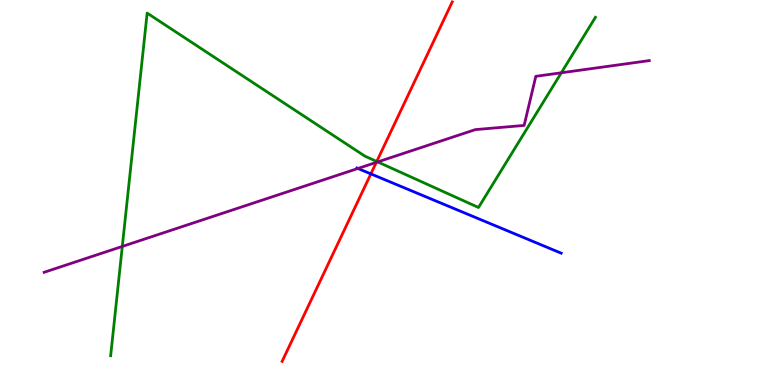[{'lines': ['blue', 'red'], 'intersections': [{'x': 4.79, 'y': 5.48}]}, {'lines': ['green', 'red'], 'intersections': [{'x': 4.86, 'y': 5.81}]}, {'lines': ['purple', 'red'], 'intersections': [{'x': 4.86, 'y': 5.78}]}, {'lines': ['blue', 'green'], 'intersections': []}, {'lines': ['blue', 'purple'], 'intersections': [{'x': 4.62, 'y': 5.62}]}, {'lines': ['green', 'purple'], 'intersections': [{'x': 1.58, 'y': 3.6}, {'x': 4.87, 'y': 5.79}, {'x': 7.24, 'y': 8.11}]}]